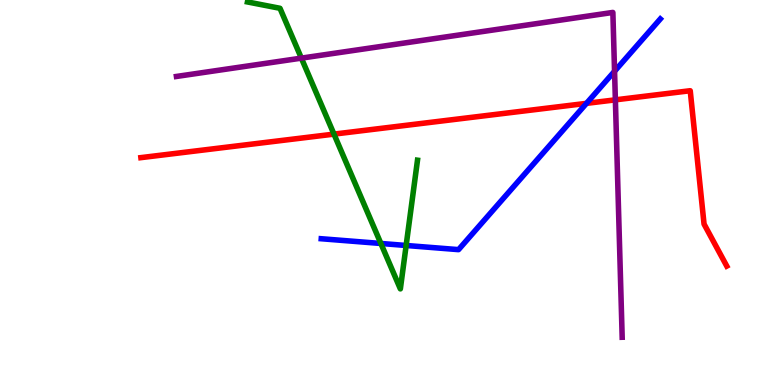[{'lines': ['blue', 'red'], 'intersections': [{'x': 7.57, 'y': 7.32}]}, {'lines': ['green', 'red'], 'intersections': [{'x': 4.31, 'y': 6.52}]}, {'lines': ['purple', 'red'], 'intersections': [{'x': 7.94, 'y': 7.41}]}, {'lines': ['blue', 'green'], 'intersections': [{'x': 4.91, 'y': 3.68}, {'x': 5.24, 'y': 3.62}]}, {'lines': ['blue', 'purple'], 'intersections': [{'x': 7.93, 'y': 8.15}]}, {'lines': ['green', 'purple'], 'intersections': [{'x': 3.89, 'y': 8.49}]}]